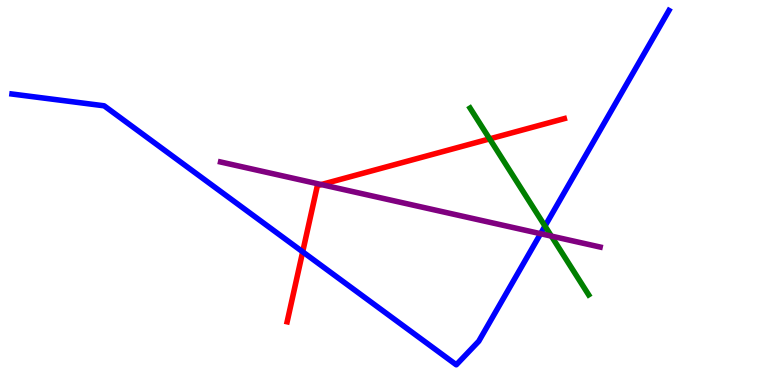[{'lines': ['blue', 'red'], 'intersections': [{'x': 3.91, 'y': 3.46}]}, {'lines': ['green', 'red'], 'intersections': [{'x': 6.32, 'y': 6.39}]}, {'lines': ['purple', 'red'], 'intersections': [{'x': 4.15, 'y': 5.21}]}, {'lines': ['blue', 'green'], 'intersections': [{'x': 7.03, 'y': 4.13}]}, {'lines': ['blue', 'purple'], 'intersections': [{'x': 6.98, 'y': 3.93}]}, {'lines': ['green', 'purple'], 'intersections': [{'x': 7.11, 'y': 3.87}]}]